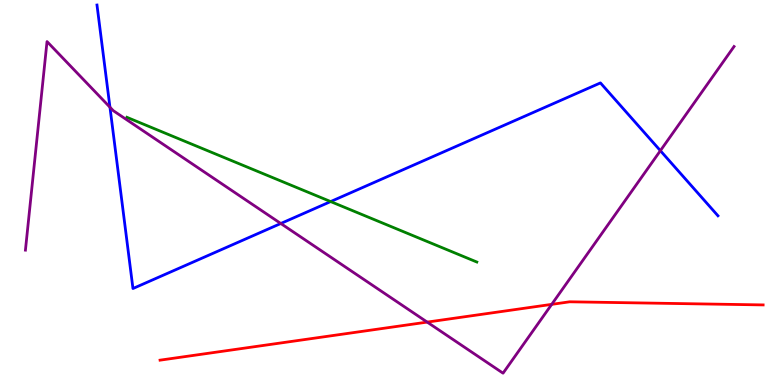[{'lines': ['blue', 'red'], 'intersections': []}, {'lines': ['green', 'red'], 'intersections': []}, {'lines': ['purple', 'red'], 'intersections': [{'x': 5.51, 'y': 1.63}, {'x': 7.12, 'y': 2.09}]}, {'lines': ['blue', 'green'], 'intersections': [{'x': 4.27, 'y': 4.76}]}, {'lines': ['blue', 'purple'], 'intersections': [{'x': 1.42, 'y': 7.22}, {'x': 3.62, 'y': 4.19}, {'x': 8.52, 'y': 6.09}]}, {'lines': ['green', 'purple'], 'intersections': []}]